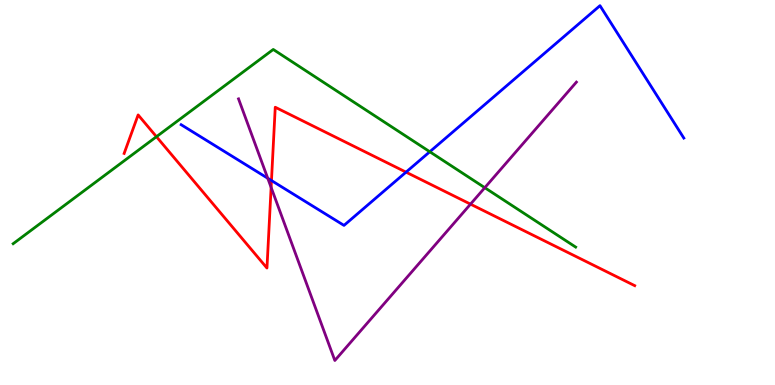[{'lines': ['blue', 'red'], 'intersections': [{'x': 3.5, 'y': 5.31}, {'x': 5.24, 'y': 5.53}]}, {'lines': ['green', 'red'], 'intersections': [{'x': 2.02, 'y': 6.45}]}, {'lines': ['purple', 'red'], 'intersections': [{'x': 3.5, 'y': 5.13}, {'x': 6.07, 'y': 4.7}]}, {'lines': ['blue', 'green'], 'intersections': [{'x': 5.55, 'y': 6.06}]}, {'lines': ['blue', 'purple'], 'intersections': [{'x': 3.45, 'y': 5.37}]}, {'lines': ['green', 'purple'], 'intersections': [{'x': 6.26, 'y': 5.12}]}]